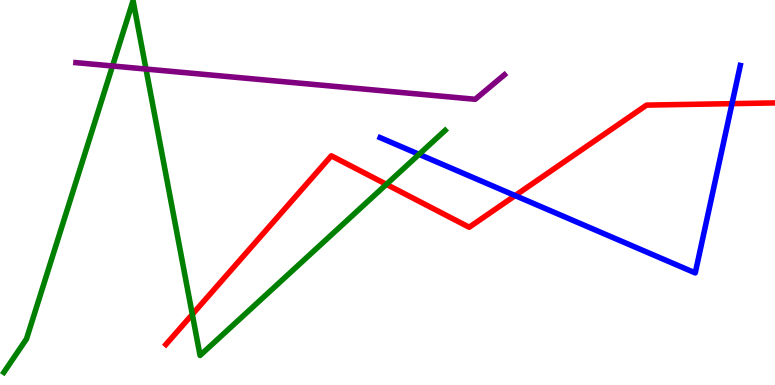[{'lines': ['blue', 'red'], 'intersections': [{'x': 6.65, 'y': 4.92}, {'x': 9.45, 'y': 7.31}]}, {'lines': ['green', 'red'], 'intersections': [{'x': 2.48, 'y': 1.83}, {'x': 4.99, 'y': 5.21}]}, {'lines': ['purple', 'red'], 'intersections': []}, {'lines': ['blue', 'green'], 'intersections': [{'x': 5.41, 'y': 5.99}]}, {'lines': ['blue', 'purple'], 'intersections': []}, {'lines': ['green', 'purple'], 'intersections': [{'x': 1.45, 'y': 8.29}, {'x': 1.88, 'y': 8.21}]}]